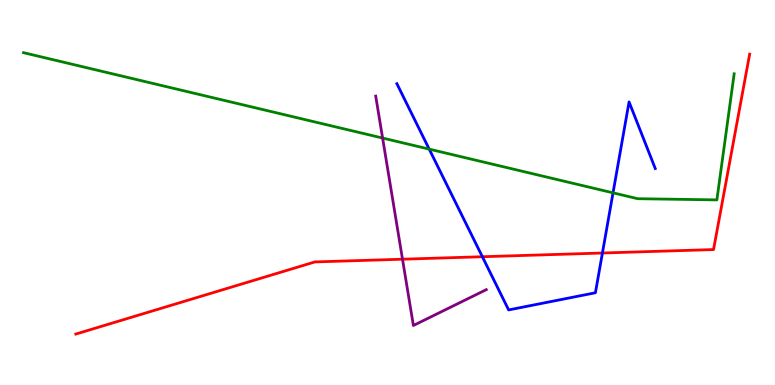[{'lines': ['blue', 'red'], 'intersections': [{'x': 6.22, 'y': 3.33}, {'x': 7.77, 'y': 3.43}]}, {'lines': ['green', 'red'], 'intersections': []}, {'lines': ['purple', 'red'], 'intersections': [{'x': 5.19, 'y': 3.27}]}, {'lines': ['blue', 'green'], 'intersections': [{'x': 5.54, 'y': 6.13}, {'x': 7.91, 'y': 4.99}]}, {'lines': ['blue', 'purple'], 'intersections': []}, {'lines': ['green', 'purple'], 'intersections': [{'x': 4.94, 'y': 6.41}]}]